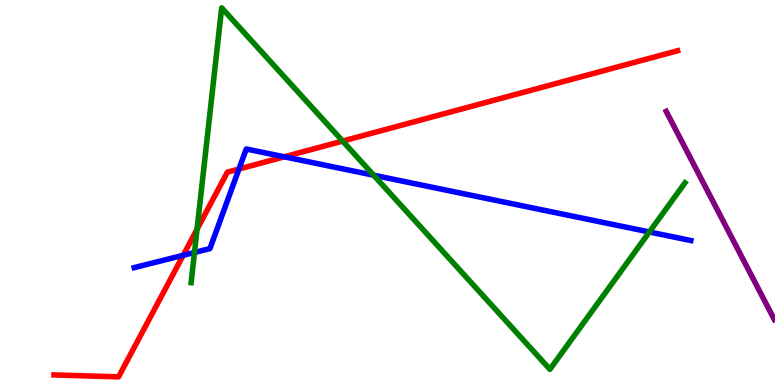[{'lines': ['blue', 'red'], 'intersections': [{'x': 2.36, 'y': 3.37}, {'x': 3.08, 'y': 5.61}, {'x': 3.67, 'y': 5.93}]}, {'lines': ['green', 'red'], 'intersections': [{'x': 2.54, 'y': 4.05}, {'x': 4.42, 'y': 6.34}]}, {'lines': ['purple', 'red'], 'intersections': []}, {'lines': ['blue', 'green'], 'intersections': [{'x': 2.51, 'y': 3.44}, {'x': 4.82, 'y': 5.45}, {'x': 8.38, 'y': 3.97}]}, {'lines': ['blue', 'purple'], 'intersections': []}, {'lines': ['green', 'purple'], 'intersections': []}]